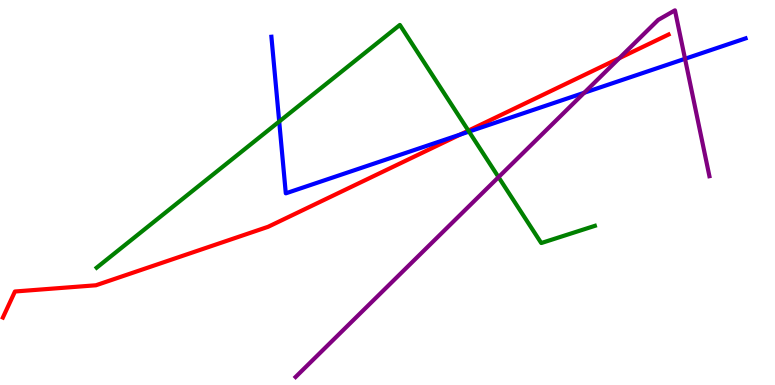[{'lines': ['blue', 'red'], 'intersections': [{'x': 5.94, 'y': 6.51}]}, {'lines': ['green', 'red'], 'intersections': [{'x': 6.04, 'y': 6.61}]}, {'lines': ['purple', 'red'], 'intersections': [{'x': 7.99, 'y': 8.49}]}, {'lines': ['blue', 'green'], 'intersections': [{'x': 3.6, 'y': 6.84}, {'x': 6.05, 'y': 6.58}]}, {'lines': ['blue', 'purple'], 'intersections': [{'x': 7.54, 'y': 7.59}, {'x': 8.84, 'y': 8.47}]}, {'lines': ['green', 'purple'], 'intersections': [{'x': 6.43, 'y': 5.4}]}]